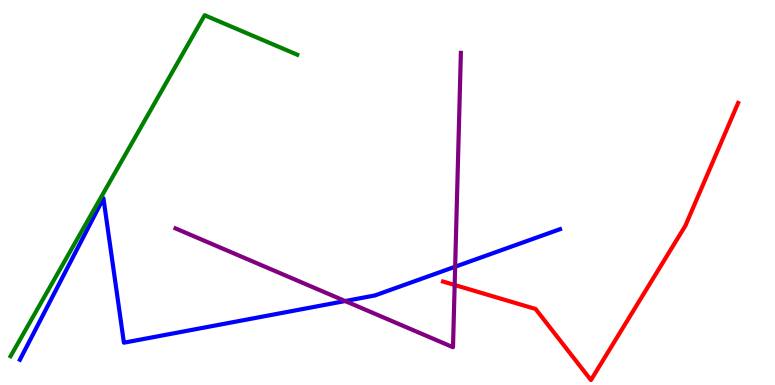[{'lines': ['blue', 'red'], 'intersections': []}, {'lines': ['green', 'red'], 'intersections': []}, {'lines': ['purple', 'red'], 'intersections': [{'x': 5.87, 'y': 2.6}]}, {'lines': ['blue', 'green'], 'intersections': []}, {'lines': ['blue', 'purple'], 'intersections': [{'x': 4.45, 'y': 2.18}, {'x': 5.87, 'y': 3.07}]}, {'lines': ['green', 'purple'], 'intersections': []}]